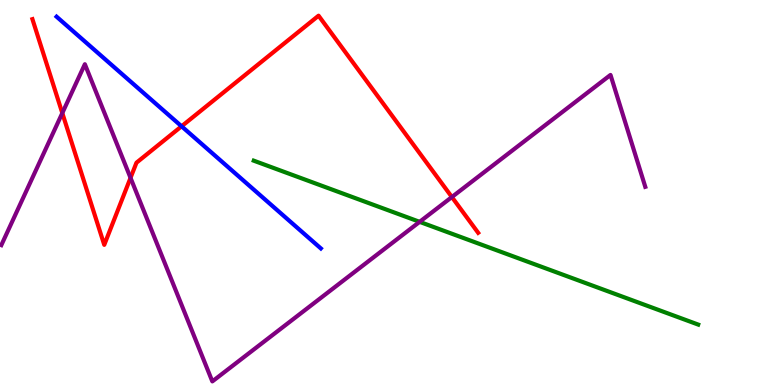[{'lines': ['blue', 'red'], 'intersections': [{'x': 2.34, 'y': 6.72}]}, {'lines': ['green', 'red'], 'intersections': []}, {'lines': ['purple', 'red'], 'intersections': [{'x': 0.804, 'y': 7.06}, {'x': 1.68, 'y': 5.38}, {'x': 5.83, 'y': 4.88}]}, {'lines': ['blue', 'green'], 'intersections': []}, {'lines': ['blue', 'purple'], 'intersections': []}, {'lines': ['green', 'purple'], 'intersections': [{'x': 5.41, 'y': 4.24}]}]